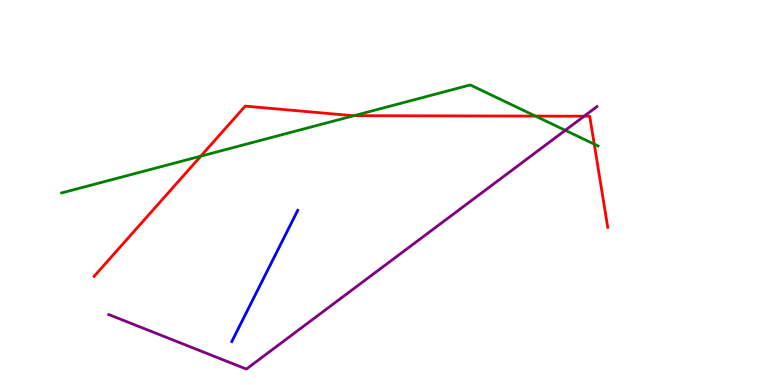[{'lines': ['blue', 'red'], 'intersections': []}, {'lines': ['green', 'red'], 'intersections': [{'x': 2.59, 'y': 5.94}, {'x': 4.57, 'y': 7.0}, {'x': 6.91, 'y': 6.98}, {'x': 7.67, 'y': 6.26}]}, {'lines': ['purple', 'red'], 'intersections': [{'x': 7.54, 'y': 6.98}]}, {'lines': ['blue', 'green'], 'intersections': []}, {'lines': ['blue', 'purple'], 'intersections': []}, {'lines': ['green', 'purple'], 'intersections': [{'x': 7.29, 'y': 6.62}]}]